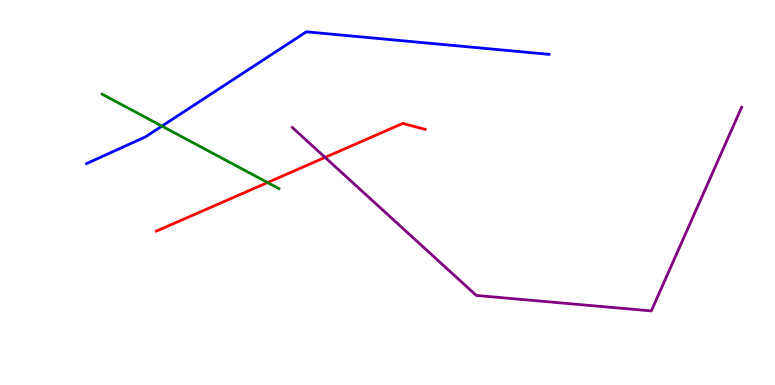[{'lines': ['blue', 'red'], 'intersections': []}, {'lines': ['green', 'red'], 'intersections': [{'x': 3.45, 'y': 5.26}]}, {'lines': ['purple', 'red'], 'intersections': [{'x': 4.19, 'y': 5.91}]}, {'lines': ['blue', 'green'], 'intersections': [{'x': 2.09, 'y': 6.72}]}, {'lines': ['blue', 'purple'], 'intersections': []}, {'lines': ['green', 'purple'], 'intersections': []}]